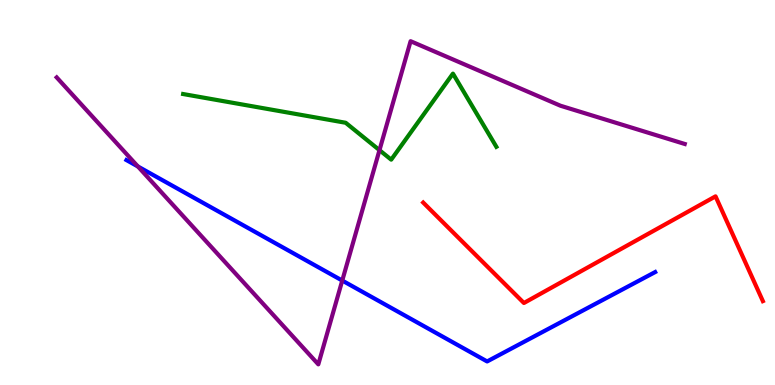[{'lines': ['blue', 'red'], 'intersections': []}, {'lines': ['green', 'red'], 'intersections': []}, {'lines': ['purple', 'red'], 'intersections': []}, {'lines': ['blue', 'green'], 'intersections': []}, {'lines': ['blue', 'purple'], 'intersections': [{'x': 1.78, 'y': 5.68}, {'x': 4.42, 'y': 2.71}]}, {'lines': ['green', 'purple'], 'intersections': [{'x': 4.9, 'y': 6.1}]}]